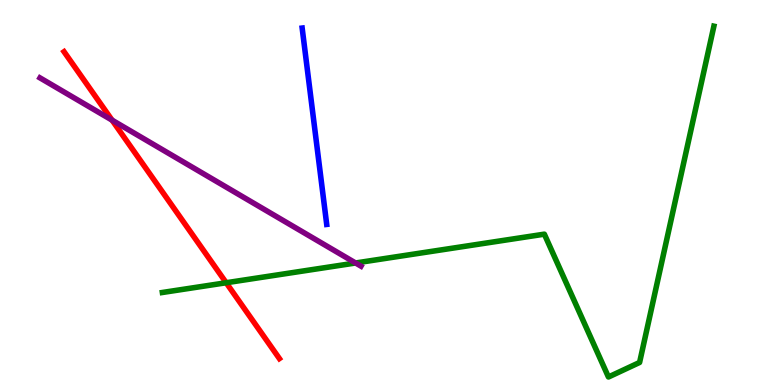[{'lines': ['blue', 'red'], 'intersections': []}, {'lines': ['green', 'red'], 'intersections': [{'x': 2.92, 'y': 2.66}]}, {'lines': ['purple', 'red'], 'intersections': [{'x': 1.45, 'y': 6.88}]}, {'lines': ['blue', 'green'], 'intersections': []}, {'lines': ['blue', 'purple'], 'intersections': []}, {'lines': ['green', 'purple'], 'intersections': [{'x': 4.59, 'y': 3.17}]}]